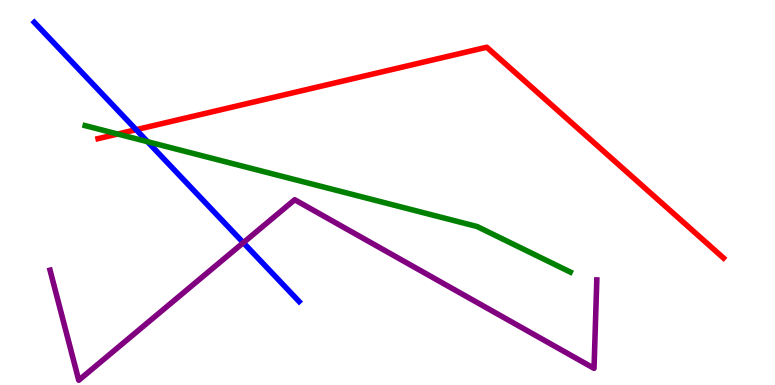[{'lines': ['blue', 'red'], 'intersections': [{'x': 1.76, 'y': 6.63}]}, {'lines': ['green', 'red'], 'intersections': [{'x': 1.52, 'y': 6.52}]}, {'lines': ['purple', 'red'], 'intersections': []}, {'lines': ['blue', 'green'], 'intersections': [{'x': 1.9, 'y': 6.32}]}, {'lines': ['blue', 'purple'], 'intersections': [{'x': 3.14, 'y': 3.7}]}, {'lines': ['green', 'purple'], 'intersections': []}]